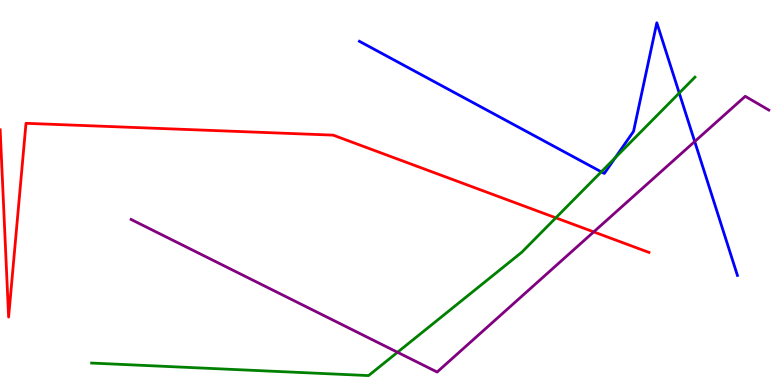[{'lines': ['blue', 'red'], 'intersections': []}, {'lines': ['green', 'red'], 'intersections': [{'x': 7.17, 'y': 4.34}]}, {'lines': ['purple', 'red'], 'intersections': [{'x': 7.66, 'y': 3.98}]}, {'lines': ['blue', 'green'], 'intersections': [{'x': 7.76, 'y': 5.54}, {'x': 7.94, 'y': 5.9}, {'x': 8.76, 'y': 7.58}]}, {'lines': ['blue', 'purple'], 'intersections': [{'x': 8.96, 'y': 6.32}]}, {'lines': ['green', 'purple'], 'intersections': [{'x': 5.13, 'y': 0.85}]}]